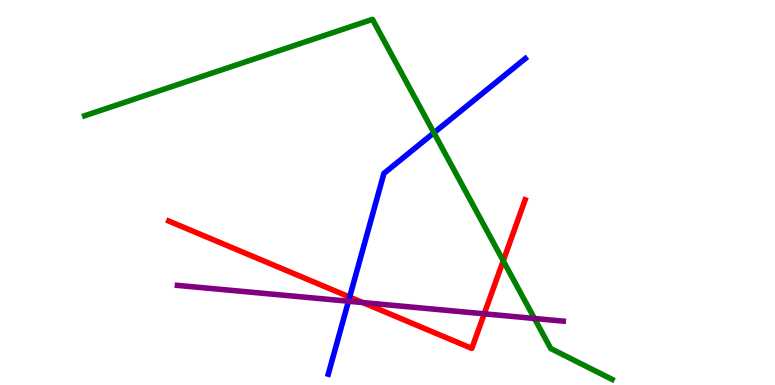[{'lines': ['blue', 'red'], 'intersections': [{'x': 4.51, 'y': 2.28}]}, {'lines': ['green', 'red'], 'intersections': [{'x': 6.49, 'y': 3.23}]}, {'lines': ['purple', 'red'], 'intersections': [{'x': 4.68, 'y': 2.14}, {'x': 6.25, 'y': 1.85}]}, {'lines': ['blue', 'green'], 'intersections': [{'x': 5.6, 'y': 6.55}]}, {'lines': ['blue', 'purple'], 'intersections': [{'x': 4.5, 'y': 2.18}]}, {'lines': ['green', 'purple'], 'intersections': [{'x': 6.9, 'y': 1.73}]}]